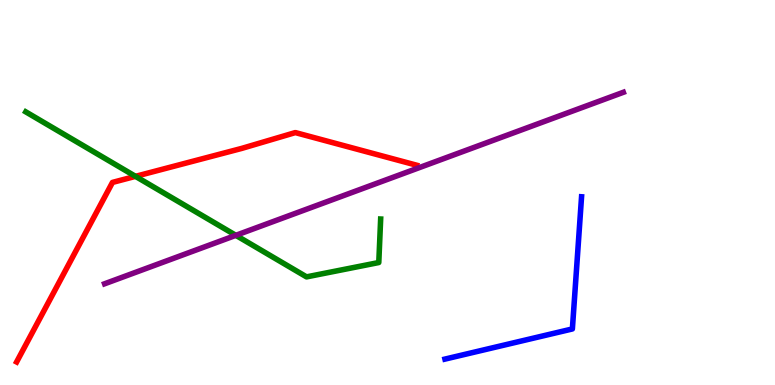[{'lines': ['blue', 'red'], 'intersections': []}, {'lines': ['green', 'red'], 'intersections': [{'x': 1.75, 'y': 5.42}]}, {'lines': ['purple', 'red'], 'intersections': []}, {'lines': ['blue', 'green'], 'intersections': []}, {'lines': ['blue', 'purple'], 'intersections': []}, {'lines': ['green', 'purple'], 'intersections': [{'x': 3.04, 'y': 3.89}]}]